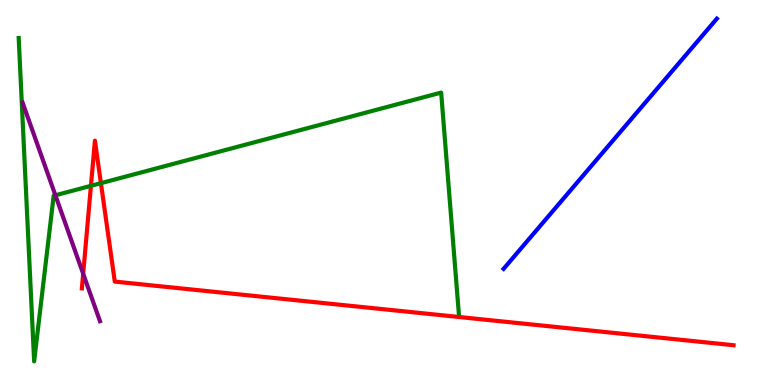[{'lines': ['blue', 'red'], 'intersections': []}, {'lines': ['green', 'red'], 'intersections': [{'x': 1.17, 'y': 5.17}, {'x': 1.3, 'y': 5.24}]}, {'lines': ['purple', 'red'], 'intersections': [{'x': 1.07, 'y': 2.89}]}, {'lines': ['blue', 'green'], 'intersections': []}, {'lines': ['blue', 'purple'], 'intersections': []}, {'lines': ['green', 'purple'], 'intersections': [{'x': 0.715, 'y': 4.93}]}]